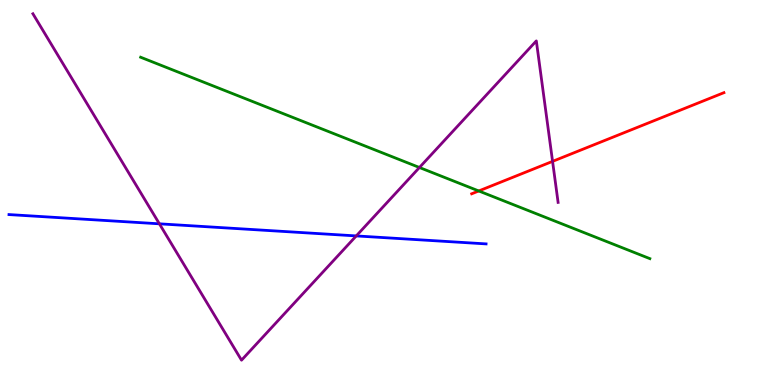[{'lines': ['blue', 'red'], 'intersections': []}, {'lines': ['green', 'red'], 'intersections': [{'x': 6.18, 'y': 5.04}]}, {'lines': ['purple', 'red'], 'intersections': [{'x': 7.13, 'y': 5.81}]}, {'lines': ['blue', 'green'], 'intersections': []}, {'lines': ['blue', 'purple'], 'intersections': [{'x': 2.06, 'y': 4.19}, {'x': 4.6, 'y': 3.87}]}, {'lines': ['green', 'purple'], 'intersections': [{'x': 5.41, 'y': 5.65}]}]